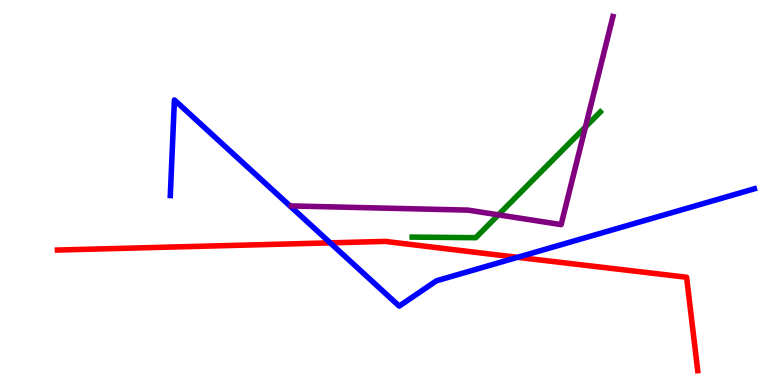[{'lines': ['blue', 'red'], 'intersections': [{'x': 4.26, 'y': 3.69}, {'x': 6.68, 'y': 3.32}]}, {'lines': ['green', 'red'], 'intersections': []}, {'lines': ['purple', 'red'], 'intersections': []}, {'lines': ['blue', 'green'], 'intersections': []}, {'lines': ['blue', 'purple'], 'intersections': []}, {'lines': ['green', 'purple'], 'intersections': [{'x': 6.43, 'y': 4.42}, {'x': 7.55, 'y': 6.7}]}]